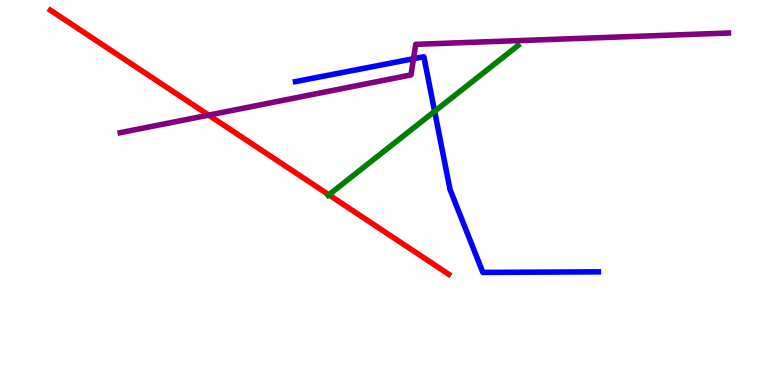[{'lines': ['blue', 'red'], 'intersections': []}, {'lines': ['green', 'red'], 'intersections': [{'x': 4.24, 'y': 4.94}]}, {'lines': ['purple', 'red'], 'intersections': [{'x': 2.69, 'y': 7.01}]}, {'lines': ['blue', 'green'], 'intersections': [{'x': 5.61, 'y': 7.11}]}, {'lines': ['blue', 'purple'], 'intersections': [{'x': 5.34, 'y': 8.47}]}, {'lines': ['green', 'purple'], 'intersections': []}]